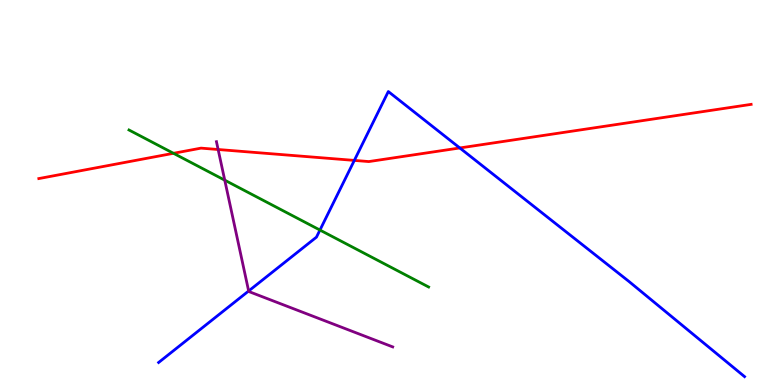[{'lines': ['blue', 'red'], 'intersections': [{'x': 4.57, 'y': 5.83}, {'x': 5.93, 'y': 6.16}]}, {'lines': ['green', 'red'], 'intersections': [{'x': 2.24, 'y': 6.02}]}, {'lines': ['purple', 'red'], 'intersections': [{'x': 2.81, 'y': 6.12}]}, {'lines': ['blue', 'green'], 'intersections': [{'x': 4.13, 'y': 4.02}]}, {'lines': ['blue', 'purple'], 'intersections': [{'x': 3.21, 'y': 2.44}]}, {'lines': ['green', 'purple'], 'intersections': [{'x': 2.9, 'y': 5.32}]}]